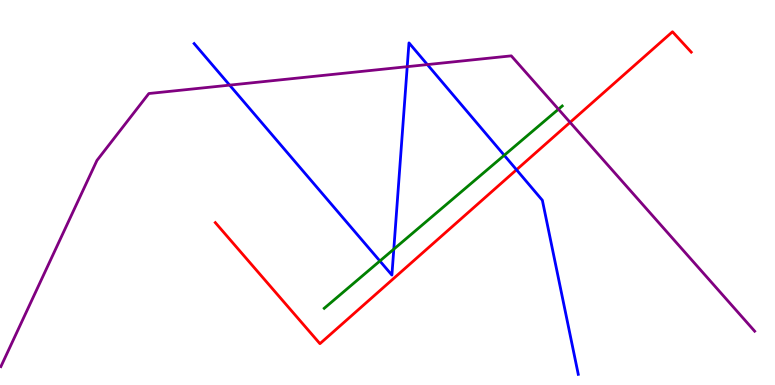[{'lines': ['blue', 'red'], 'intersections': [{'x': 6.66, 'y': 5.59}]}, {'lines': ['green', 'red'], 'intersections': []}, {'lines': ['purple', 'red'], 'intersections': [{'x': 7.36, 'y': 6.82}]}, {'lines': ['blue', 'green'], 'intersections': [{'x': 4.9, 'y': 3.22}, {'x': 5.08, 'y': 3.53}, {'x': 6.51, 'y': 5.97}]}, {'lines': ['blue', 'purple'], 'intersections': [{'x': 2.96, 'y': 7.79}, {'x': 5.25, 'y': 8.27}, {'x': 5.51, 'y': 8.32}]}, {'lines': ['green', 'purple'], 'intersections': [{'x': 7.21, 'y': 7.16}]}]